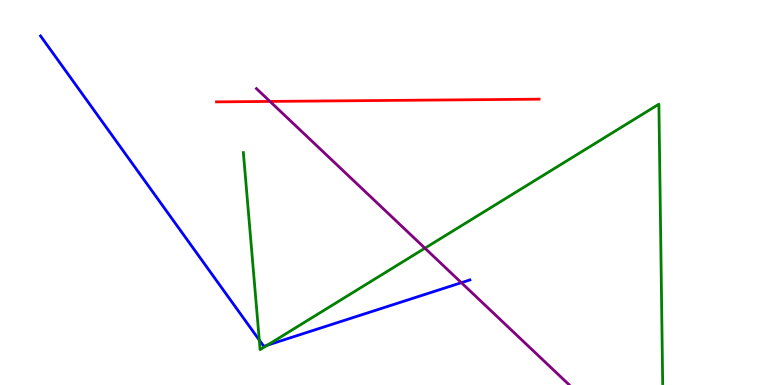[{'lines': ['blue', 'red'], 'intersections': []}, {'lines': ['green', 'red'], 'intersections': []}, {'lines': ['purple', 'red'], 'intersections': [{'x': 3.48, 'y': 7.37}]}, {'lines': ['blue', 'green'], 'intersections': [{'x': 3.35, 'y': 1.17}, {'x': 3.45, 'y': 1.03}]}, {'lines': ['blue', 'purple'], 'intersections': [{'x': 5.95, 'y': 2.66}]}, {'lines': ['green', 'purple'], 'intersections': [{'x': 5.48, 'y': 3.55}]}]